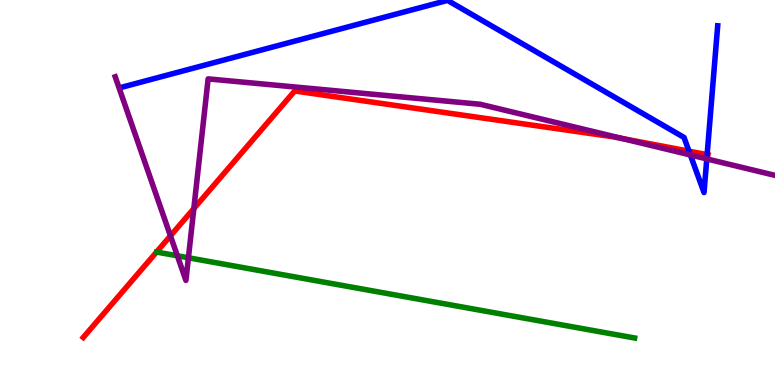[{'lines': ['blue', 'red'], 'intersections': [{'x': 8.89, 'y': 6.07}, {'x': 9.12, 'y': 5.98}]}, {'lines': ['green', 'red'], 'intersections': []}, {'lines': ['purple', 'red'], 'intersections': [{'x': 2.2, 'y': 3.87}, {'x': 2.5, 'y': 4.58}, {'x': 8.03, 'y': 6.4}]}, {'lines': ['blue', 'green'], 'intersections': []}, {'lines': ['blue', 'purple'], 'intersections': [{'x': 8.91, 'y': 5.98}, {'x': 9.12, 'y': 5.87}]}, {'lines': ['green', 'purple'], 'intersections': [{'x': 2.29, 'y': 3.36}, {'x': 2.43, 'y': 3.3}]}]